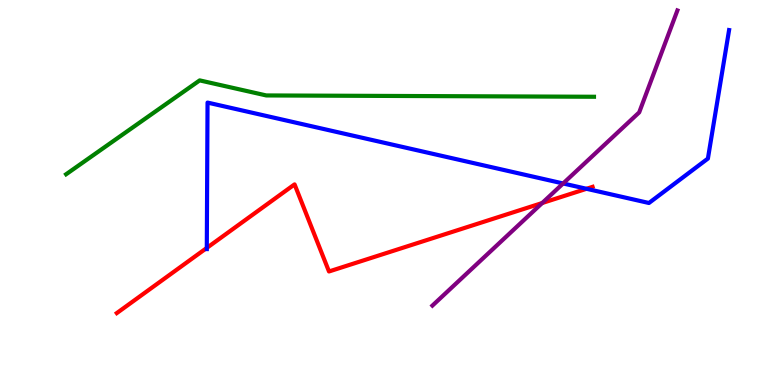[{'lines': ['blue', 'red'], 'intersections': [{'x': 2.67, 'y': 3.56}, {'x': 7.57, 'y': 5.1}]}, {'lines': ['green', 'red'], 'intersections': []}, {'lines': ['purple', 'red'], 'intersections': [{'x': 7.0, 'y': 4.73}]}, {'lines': ['blue', 'green'], 'intersections': []}, {'lines': ['blue', 'purple'], 'intersections': [{'x': 7.27, 'y': 5.23}]}, {'lines': ['green', 'purple'], 'intersections': []}]